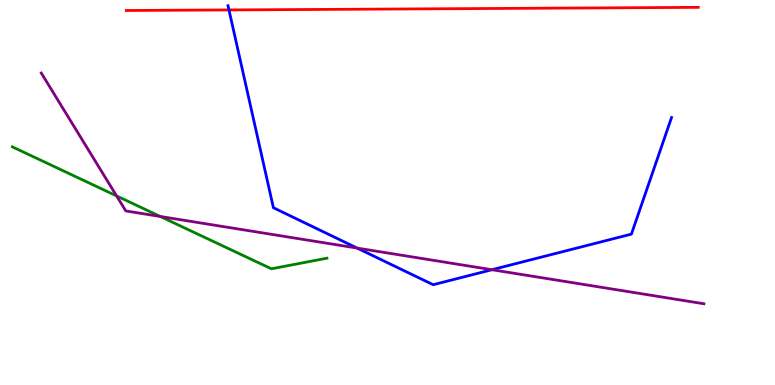[{'lines': ['blue', 'red'], 'intersections': [{'x': 2.95, 'y': 9.74}]}, {'lines': ['green', 'red'], 'intersections': []}, {'lines': ['purple', 'red'], 'intersections': []}, {'lines': ['blue', 'green'], 'intersections': []}, {'lines': ['blue', 'purple'], 'intersections': [{'x': 4.61, 'y': 3.56}, {'x': 6.35, 'y': 2.99}]}, {'lines': ['green', 'purple'], 'intersections': [{'x': 1.5, 'y': 4.91}, {'x': 2.07, 'y': 4.38}]}]